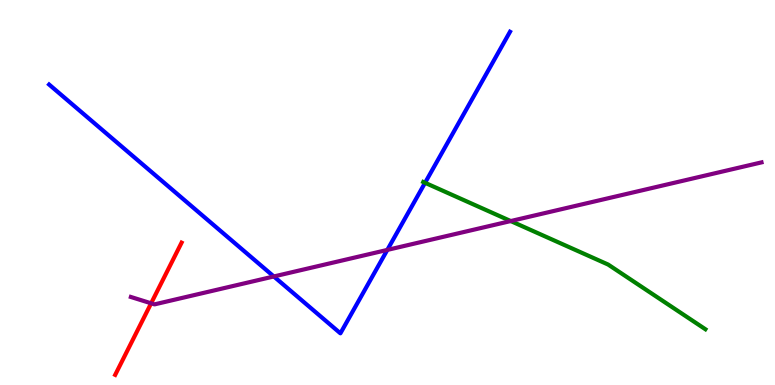[{'lines': ['blue', 'red'], 'intersections': []}, {'lines': ['green', 'red'], 'intersections': []}, {'lines': ['purple', 'red'], 'intersections': [{'x': 1.95, 'y': 2.12}]}, {'lines': ['blue', 'green'], 'intersections': [{'x': 5.48, 'y': 5.25}]}, {'lines': ['blue', 'purple'], 'intersections': [{'x': 3.53, 'y': 2.82}, {'x': 5.0, 'y': 3.51}]}, {'lines': ['green', 'purple'], 'intersections': [{'x': 6.59, 'y': 4.26}]}]